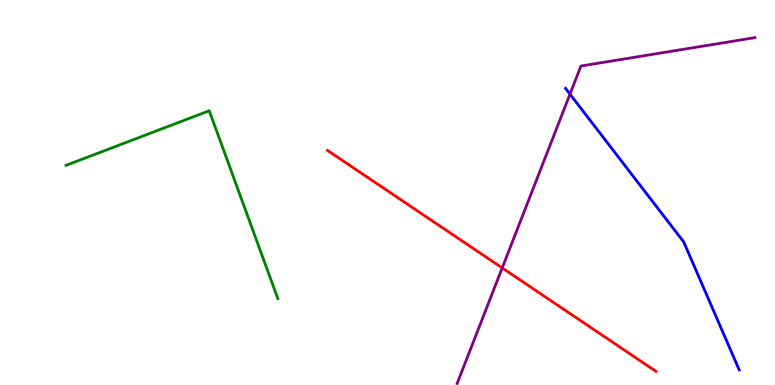[{'lines': ['blue', 'red'], 'intersections': []}, {'lines': ['green', 'red'], 'intersections': []}, {'lines': ['purple', 'red'], 'intersections': [{'x': 6.48, 'y': 3.04}]}, {'lines': ['blue', 'green'], 'intersections': []}, {'lines': ['blue', 'purple'], 'intersections': [{'x': 7.35, 'y': 7.55}]}, {'lines': ['green', 'purple'], 'intersections': []}]